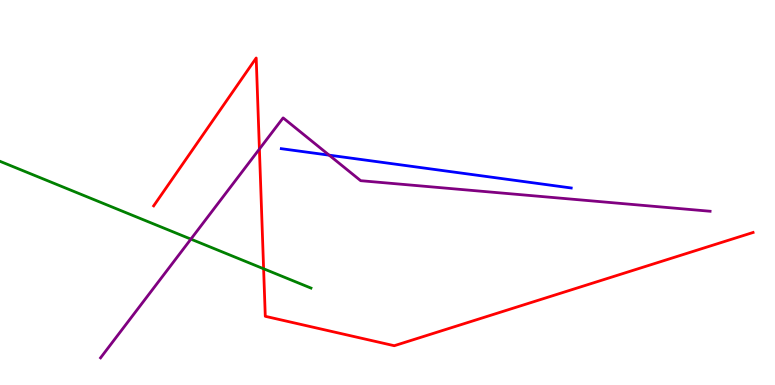[{'lines': ['blue', 'red'], 'intersections': []}, {'lines': ['green', 'red'], 'intersections': [{'x': 3.4, 'y': 3.02}]}, {'lines': ['purple', 'red'], 'intersections': [{'x': 3.35, 'y': 6.13}]}, {'lines': ['blue', 'green'], 'intersections': []}, {'lines': ['blue', 'purple'], 'intersections': [{'x': 4.25, 'y': 5.97}]}, {'lines': ['green', 'purple'], 'intersections': [{'x': 2.46, 'y': 3.79}]}]